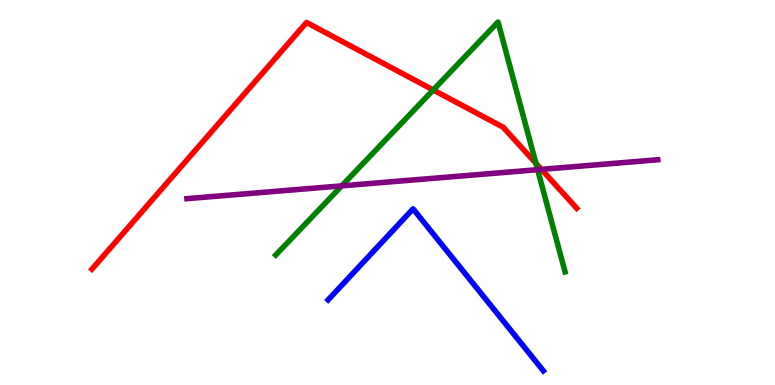[{'lines': ['blue', 'red'], 'intersections': []}, {'lines': ['green', 'red'], 'intersections': [{'x': 5.59, 'y': 7.66}, {'x': 6.92, 'y': 5.76}]}, {'lines': ['purple', 'red'], 'intersections': [{'x': 6.99, 'y': 5.6}]}, {'lines': ['blue', 'green'], 'intersections': []}, {'lines': ['blue', 'purple'], 'intersections': []}, {'lines': ['green', 'purple'], 'intersections': [{'x': 4.41, 'y': 5.17}, {'x': 6.94, 'y': 5.59}]}]